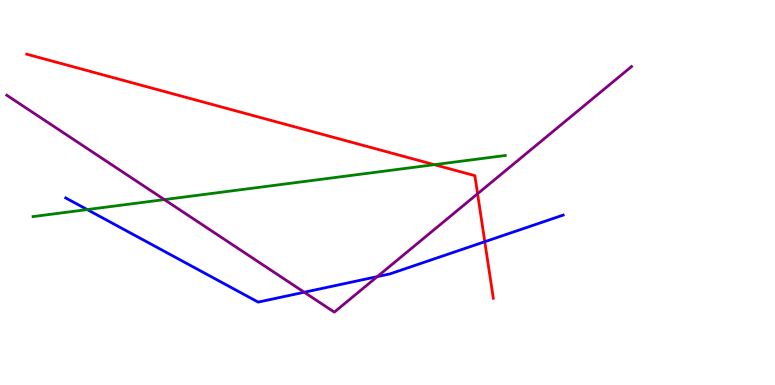[{'lines': ['blue', 'red'], 'intersections': [{'x': 6.26, 'y': 3.72}]}, {'lines': ['green', 'red'], 'intersections': [{'x': 5.6, 'y': 5.72}]}, {'lines': ['purple', 'red'], 'intersections': [{'x': 6.16, 'y': 4.97}]}, {'lines': ['blue', 'green'], 'intersections': [{'x': 1.13, 'y': 4.56}]}, {'lines': ['blue', 'purple'], 'intersections': [{'x': 3.93, 'y': 2.41}, {'x': 4.87, 'y': 2.82}]}, {'lines': ['green', 'purple'], 'intersections': [{'x': 2.12, 'y': 4.82}]}]